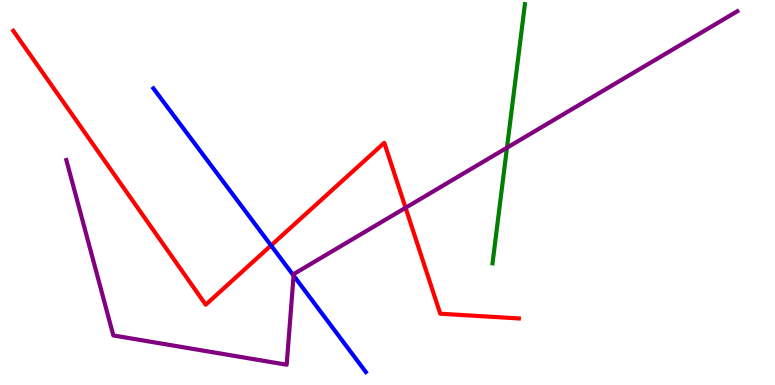[{'lines': ['blue', 'red'], 'intersections': [{'x': 3.5, 'y': 3.62}]}, {'lines': ['green', 'red'], 'intersections': []}, {'lines': ['purple', 'red'], 'intersections': [{'x': 5.23, 'y': 4.6}]}, {'lines': ['blue', 'green'], 'intersections': []}, {'lines': ['blue', 'purple'], 'intersections': [{'x': 3.79, 'y': 2.84}]}, {'lines': ['green', 'purple'], 'intersections': [{'x': 6.54, 'y': 6.16}]}]